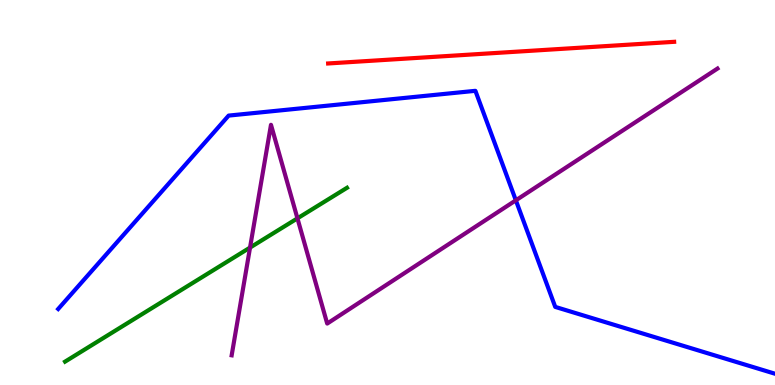[{'lines': ['blue', 'red'], 'intersections': []}, {'lines': ['green', 'red'], 'intersections': []}, {'lines': ['purple', 'red'], 'intersections': []}, {'lines': ['blue', 'green'], 'intersections': []}, {'lines': ['blue', 'purple'], 'intersections': [{'x': 6.66, 'y': 4.8}]}, {'lines': ['green', 'purple'], 'intersections': [{'x': 3.23, 'y': 3.57}, {'x': 3.84, 'y': 4.33}]}]